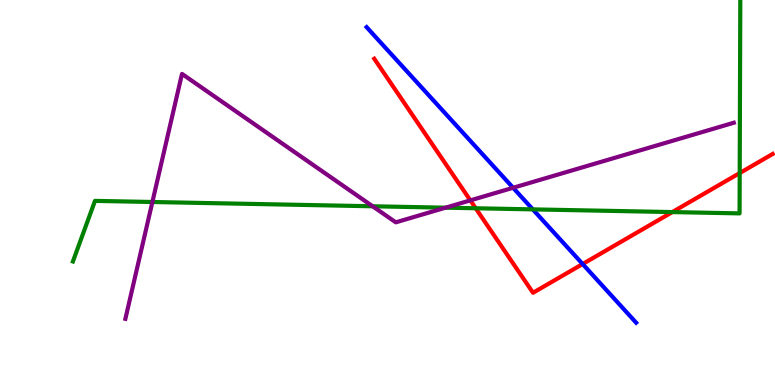[{'lines': ['blue', 'red'], 'intersections': [{'x': 7.52, 'y': 3.14}]}, {'lines': ['green', 'red'], 'intersections': [{'x': 6.14, 'y': 4.59}, {'x': 8.68, 'y': 4.49}, {'x': 9.54, 'y': 5.5}]}, {'lines': ['purple', 'red'], 'intersections': [{'x': 6.07, 'y': 4.8}]}, {'lines': ['blue', 'green'], 'intersections': [{'x': 6.87, 'y': 4.56}]}, {'lines': ['blue', 'purple'], 'intersections': [{'x': 6.62, 'y': 5.12}]}, {'lines': ['green', 'purple'], 'intersections': [{'x': 1.97, 'y': 4.75}, {'x': 4.81, 'y': 4.64}, {'x': 5.75, 'y': 4.61}]}]